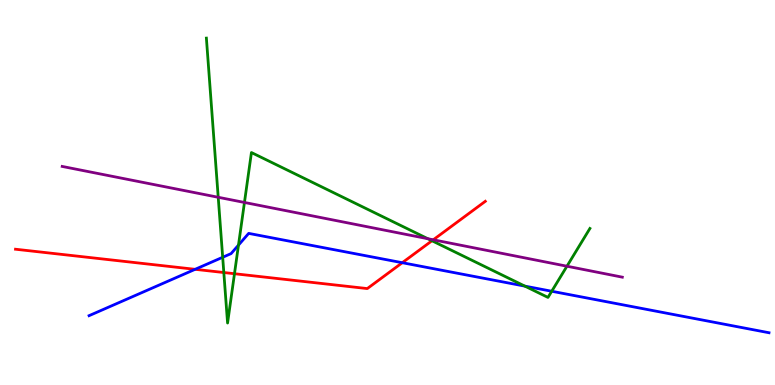[{'lines': ['blue', 'red'], 'intersections': [{'x': 2.52, 'y': 3.0}, {'x': 5.19, 'y': 3.18}]}, {'lines': ['green', 'red'], 'intersections': [{'x': 2.89, 'y': 2.92}, {'x': 3.03, 'y': 2.89}, {'x': 5.57, 'y': 3.75}]}, {'lines': ['purple', 'red'], 'intersections': [{'x': 5.59, 'y': 3.77}]}, {'lines': ['blue', 'green'], 'intersections': [{'x': 2.87, 'y': 3.32}, {'x': 3.08, 'y': 3.63}, {'x': 6.77, 'y': 2.57}, {'x': 7.12, 'y': 2.44}]}, {'lines': ['blue', 'purple'], 'intersections': []}, {'lines': ['green', 'purple'], 'intersections': [{'x': 2.82, 'y': 4.88}, {'x': 3.15, 'y': 4.74}, {'x': 5.52, 'y': 3.8}, {'x': 7.32, 'y': 3.09}]}]